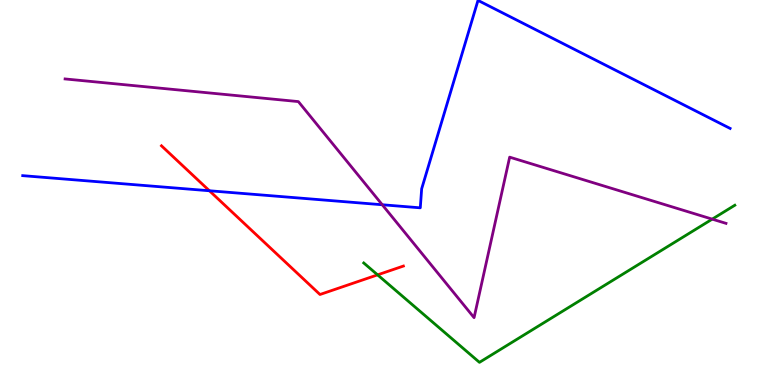[{'lines': ['blue', 'red'], 'intersections': [{'x': 2.7, 'y': 5.05}]}, {'lines': ['green', 'red'], 'intersections': [{'x': 4.87, 'y': 2.86}]}, {'lines': ['purple', 'red'], 'intersections': []}, {'lines': ['blue', 'green'], 'intersections': []}, {'lines': ['blue', 'purple'], 'intersections': [{'x': 4.93, 'y': 4.68}]}, {'lines': ['green', 'purple'], 'intersections': [{'x': 9.19, 'y': 4.31}]}]